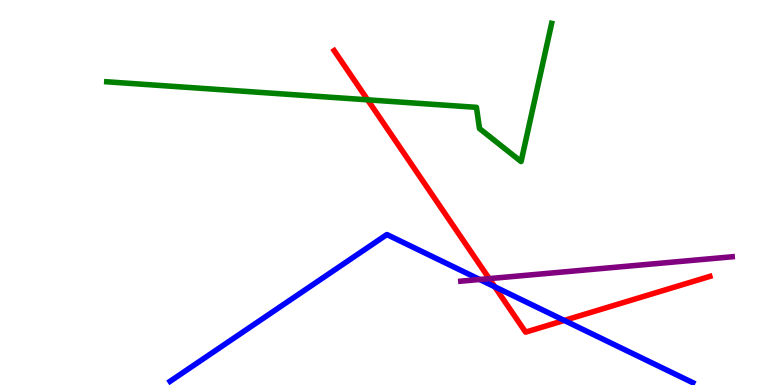[{'lines': ['blue', 'red'], 'intersections': [{'x': 6.38, 'y': 2.55}, {'x': 7.28, 'y': 1.68}]}, {'lines': ['green', 'red'], 'intersections': [{'x': 4.74, 'y': 7.41}]}, {'lines': ['purple', 'red'], 'intersections': [{'x': 6.31, 'y': 2.76}]}, {'lines': ['blue', 'green'], 'intersections': []}, {'lines': ['blue', 'purple'], 'intersections': [{'x': 6.19, 'y': 2.74}]}, {'lines': ['green', 'purple'], 'intersections': []}]